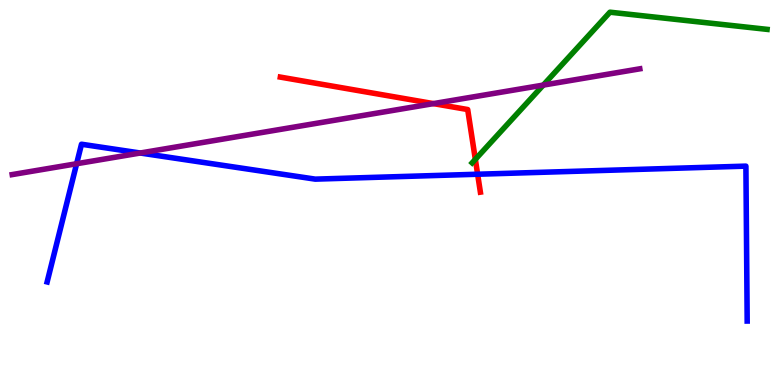[{'lines': ['blue', 'red'], 'intersections': [{'x': 6.16, 'y': 5.47}]}, {'lines': ['green', 'red'], 'intersections': [{'x': 6.13, 'y': 5.86}]}, {'lines': ['purple', 'red'], 'intersections': [{'x': 5.59, 'y': 7.31}]}, {'lines': ['blue', 'green'], 'intersections': []}, {'lines': ['blue', 'purple'], 'intersections': [{'x': 0.989, 'y': 5.75}, {'x': 1.81, 'y': 6.03}]}, {'lines': ['green', 'purple'], 'intersections': [{'x': 7.01, 'y': 7.79}]}]